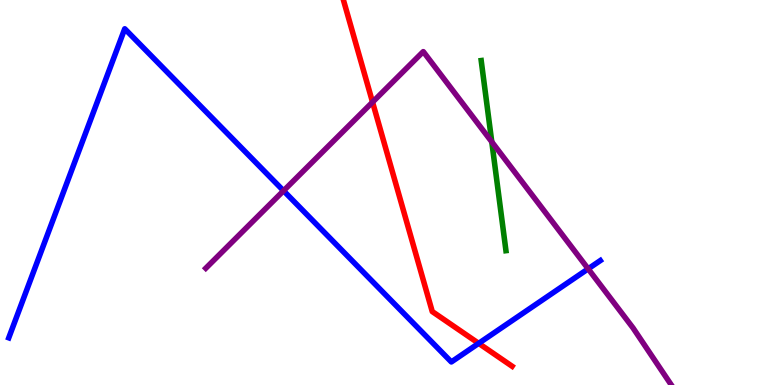[{'lines': ['blue', 'red'], 'intersections': [{'x': 6.18, 'y': 1.08}]}, {'lines': ['green', 'red'], 'intersections': []}, {'lines': ['purple', 'red'], 'intersections': [{'x': 4.81, 'y': 7.35}]}, {'lines': ['blue', 'green'], 'intersections': []}, {'lines': ['blue', 'purple'], 'intersections': [{'x': 3.66, 'y': 5.04}, {'x': 7.59, 'y': 3.02}]}, {'lines': ['green', 'purple'], 'intersections': [{'x': 6.35, 'y': 6.32}]}]